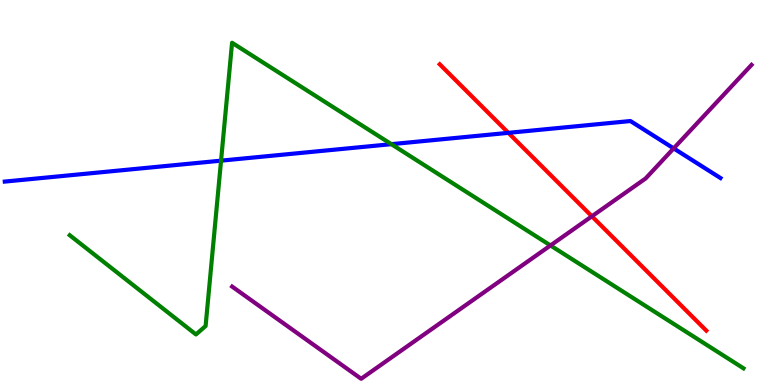[{'lines': ['blue', 'red'], 'intersections': [{'x': 6.56, 'y': 6.55}]}, {'lines': ['green', 'red'], 'intersections': []}, {'lines': ['purple', 'red'], 'intersections': [{'x': 7.64, 'y': 4.38}]}, {'lines': ['blue', 'green'], 'intersections': [{'x': 2.85, 'y': 5.83}, {'x': 5.05, 'y': 6.26}]}, {'lines': ['blue', 'purple'], 'intersections': [{'x': 8.69, 'y': 6.15}]}, {'lines': ['green', 'purple'], 'intersections': [{'x': 7.1, 'y': 3.62}]}]